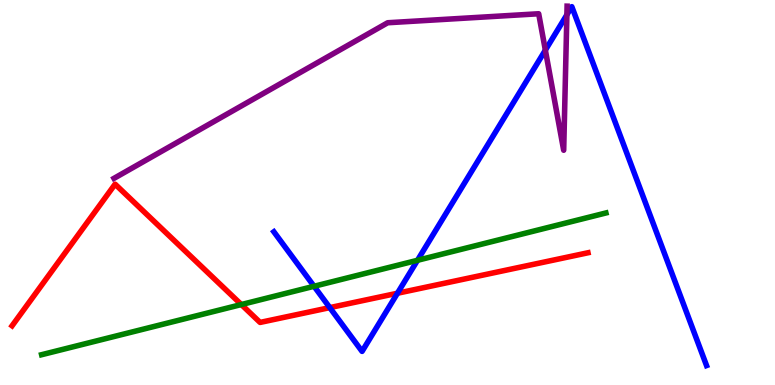[{'lines': ['blue', 'red'], 'intersections': [{'x': 4.26, 'y': 2.01}, {'x': 5.13, 'y': 2.38}]}, {'lines': ['green', 'red'], 'intersections': [{'x': 3.11, 'y': 2.09}]}, {'lines': ['purple', 'red'], 'intersections': []}, {'lines': ['blue', 'green'], 'intersections': [{'x': 4.05, 'y': 2.56}, {'x': 5.39, 'y': 3.24}]}, {'lines': ['blue', 'purple'], 'intersections': [{'x': 7.04, 'y': 8.7}, {'x': 7.31, 'y': 9.62}]}, {'lines': ['green', 'purple'], 'intersections': []}]